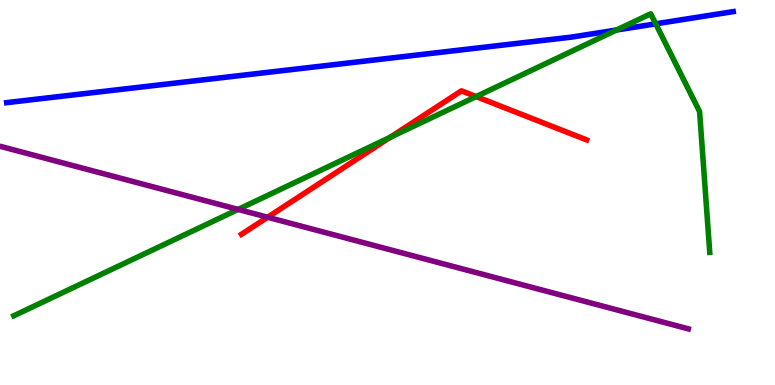[{'lines': ['blue', 'red'], 'intersections': []}, {'lines': ['green', 'red'], 'intersections': [{'x': 5.03, 'y': 6.43}, {'x': 6.14, 'y': 7.49}]}, {'lines': ['purple', 'red'], 'intersections': [{'x': 3.45, 'y': 4.36}]}, {'lines': ['blue', 'green'], 'intersections': [{'x': 7.96, 'y': 9.22}, {'x': 8.46, 'y': 9.38}]}, {'lines': ['blue', 'purple'], 'intersections': []}, {'lines': ['green', 'purple'], 'intersections': [{'x': 3.07, 'y': 4.56}]}]